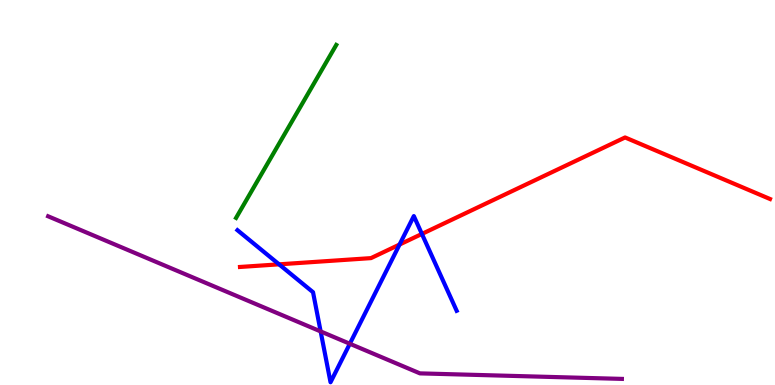[{'lines': ['blue', 'red'], 'intersections': [{'x': 3.6, 'y': 3.13}, {'x': 5.16, 'y': 3.65}, {'x': 5.44, 'y': 3.92}]}, {'lines': ['green', 'red'], 'intersections': []}, {'lines': ['purple', 'red'], 'intersections': []}, {'lines': ['blue', 'green'], 'intersections': []}, {'lines': ['blue', 'purple'], 'intersections': [{'x': 4.14, 'y': 1.39}, {'x': 4.51, 'y': 1.07}]}, {'lines': ['green', 'purple'], 'intersections': []}]